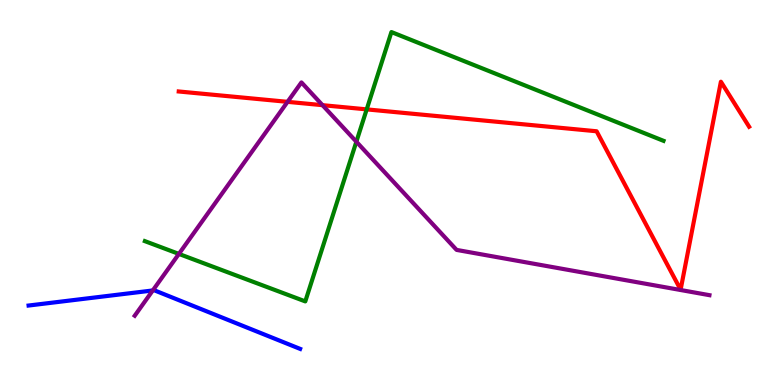[{'lines': ['blue', 'red'], 'intersections': []}, {'lines': ['green', 'red'], 'intersections': [{'x': 4.73, 'y': 7.16}]}, {'lines': ['purple', 'red'], 'intersections': [{'x': 3.71, 'y': 7.35}, {'x': 4.16, 'y': 7.27}]}, {'lines': ['blue', 'green'], 'intersections': []}, {'lines': ['blue', 'purple'], 'intersections': [{'x': 1.97, 'y': 2.46}]}, {'lines': ['green', 'purple'], 'intersections': [{'x': 2.31, 'y': 3.4}, {'x': 4.6, 'y': 6.32}]}]